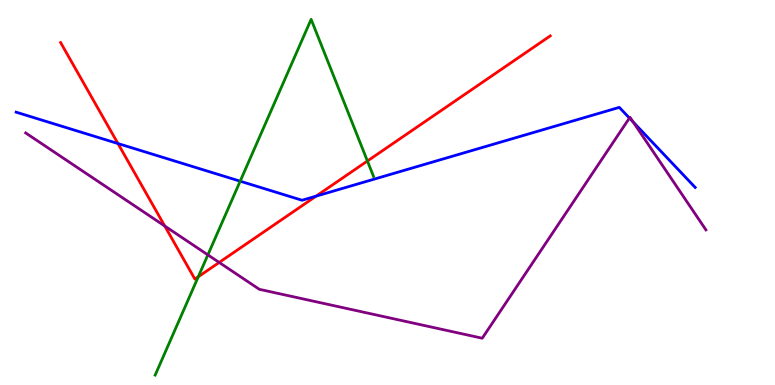[{'lines': ['blue', 'red'], 'intersections': [{'x': 1.52, 'y': 6.27}, {'x': 4.08, 'y': 4.91}]}, {'lines': ['green', 'red'], 'intersections': [{'x': 2.56, 'y': 2.81}, {'x': 4.74, 'y': 5.82}]}, {'lines': ['purple', 'red'], 'intersections': [{'x': 2.13, 'y': 4.13}, {'x': 2.83, 'y': 3.18}]}, {'lines': ['blue', 'green'], 'intersections': [{'x': 3.1, 'y': 5.29}]}, {'lines': ['blue', 'purple'], 'intersections': [{'x': 8.12, 'y': 6.93}, {'x': 8.17, 'y': 6.83}]}, {'lines': ['green', 'purple'], 'intersections': [{'x': 2.68, 'y': 3.38}]}]